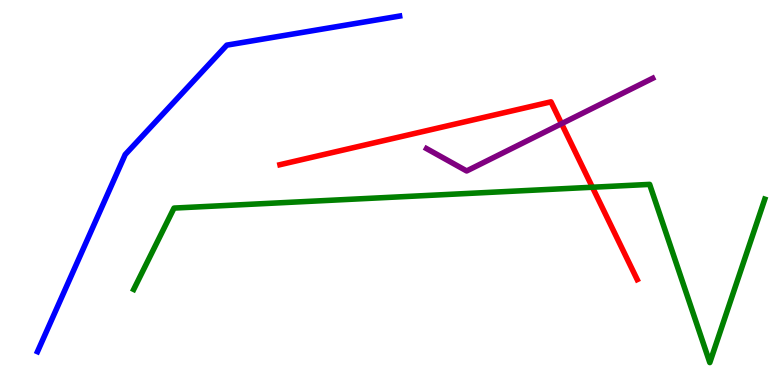[{'lines': ['blue', 'red'], 'intersections': []}, {'lines': ['green', 'red'], 'intersections': [{'x': 7.64, 'y': 5.14}]}, {'lines': ['purple', 'red'], 'intersections': [{'x': 7.25, 'y': 6.79}]}, {'lines': ['blue', 'green'], 'intersections': []}, {'lines': ['blue', 'purple'], 'intersections': []}, {'lines': ['green', 'purple'], 'intersections': []}]